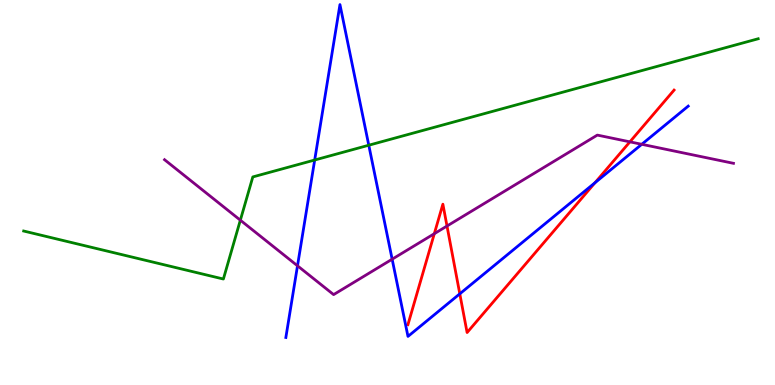[{'lines': ['blue', 'red'], 'intersections': [{'x': 5.93, 'y': 2.37}, {'x': 7.68, 'y': 5.25}]}, {'lines': ['green', 'red'], 'intersections': []}, {'lines': ['purple', 'red'], 'intersections': [{'x': 5.6, 'y': 3.93}, {'x': 5.77, 'y': 4.13}, {'x': 8.13, 'y': 6.32}]}, {'lines': ['blue', 'green'], 'intersections': [{'x': 4.06, 'y': 5.84}, {'x': 4.76, 'y': 6.23}]}, {'lines': ['blue', 'purple'], 'intersections': [{'x': 3.84, 'y': 3.1}, {'x': 5.06, 'y': 3.27}, {'x': 8.28, 'y': 6.25}]}, {'lines': ['green', 'purple'], 'intersections': [{'x': 3.1, 'y': 4.28}]}]